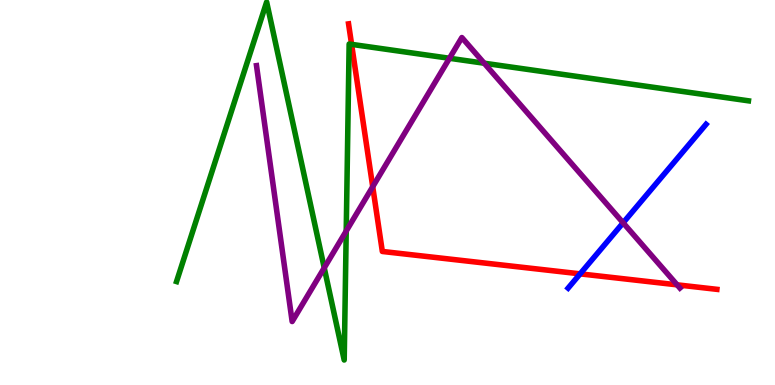[{'lines': ['blue', 'red'], 'intersections': [{'x': 7.49, 'y': 2.89}]}, {'lines': ['green', 'red'], 'intersections': [{'x': 4.54, 'y': 8.85}]}, {'lines': ['purple', 'red'], 'intersections': [{'x': 4.81, 'y': 5.15}, {'x': 8.74, 'y': 2.6}]}, {'lines': ['blue', 'green'], 'intersections': []}, {'lines': ['blue', 'purple'], 'intersections': [{'x': 8.04, 'y': 4.21}]}, {'lines': ['green', 'purple'], 'intersections': [{'x': 4.18, 'y': 3.04}, {'x': 4.47, 'y': 4.0}, {'x': 5.8, 'y': 8.49}, {'x': 6.25, 'y': 8.36}]}]